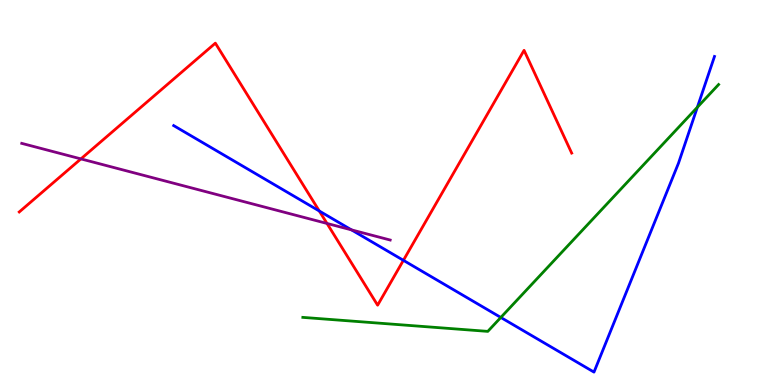[{'lines': ['blue', 'red'], 'intersections': [{'x': 4.12, 'y': 4.52}, {'x': 5.21, 'y': 3.24}]}, {'lines': ['green', 'red'], 'intersections': []}, {'lines': ['purple', 'red'], 'intersections': [{'x': 1.04, 'y': 5.87}, {'x': 4.22, 'y': 4.2}]}, {'lines': ['blue', 'green'], 'intersections': [{'x': 6.46, 'y': 1.75}, {'x': 9.0, 'y': 7.21}]}, {'lines': ['blue', 'purple'], 'intersections': [{'x': 4.54, 'y': 4.03}]}, {'lines': ['green', 'purple'], 'intersections': []}]